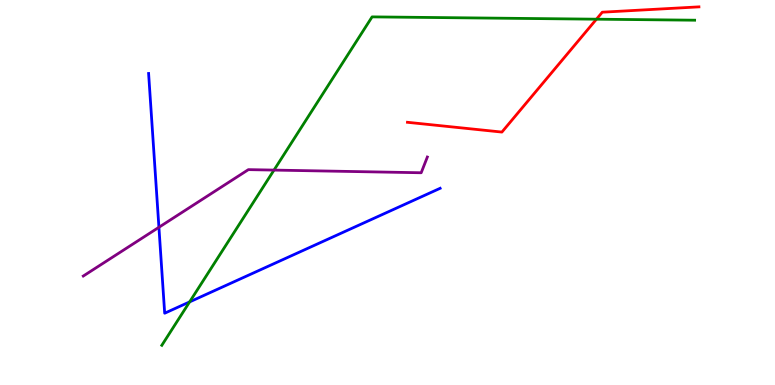[{'lines': ['blue', 'red'], 'intersections': []}, {'lines': ['green', 'red'], 'intersections': [{'x': 7.7, 'y': 9.5}]}, {'lines': ['purple', 'red'], 'intersections': []}, {'lines': ['blue', 'green'], 'intersections': [{'x': 2.45, 'y': 2.16}]}, {'lines': ['blue', 'purple'], 'intersections': [{'x': 2.05, 'y': 4.1}]}, {'lines': ['green', 'purple'], 'intersections': [{'x': 3.54, 'y': 5.58}]}]